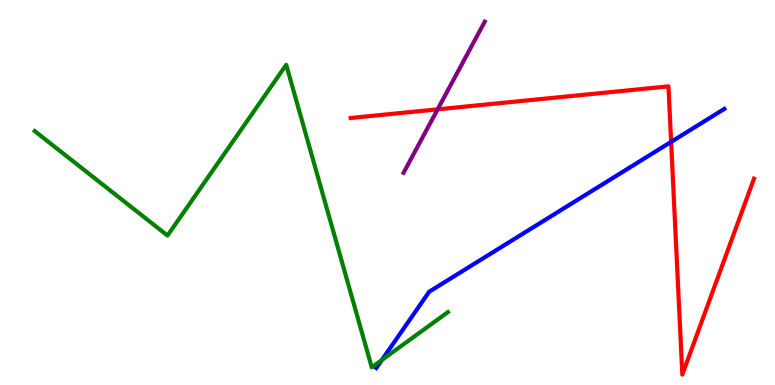[{'lines': ['blue', 'red'], 'intersections': [{'x': 8.66, 'y': 6.31}]}, {'lines': ['green', 'red'], 'intersections': []}, {'lines': ['purple', 'red'], 'intersections': [{'x': 5.65, 'y': 7.16}]}, {'lines': ['blue', 'green'], 'intersections': [{'x': 4.93, 'y': 0.649}]}, {'lines': ['blue', 'purple'], 'intersections': []}, {'lines': ['green', 'purple'], 'intersections': []}]